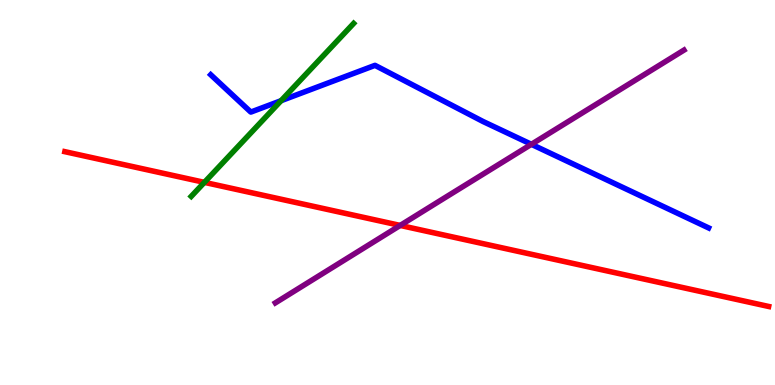[{'lines': ['blue', 'red'], 'intersections': []}, {'lines': ['green', 'red'], 'intersections': [{'x': 2.64, 'y': 5.26}]}, {'lines': ['purple', 'red'], 'intersections': [{'x': 5.16, 'y': 4.14}]}, {'lines': ['blue', 'green'], 'intersections': [{'x': 3.63, 'y': 7.38}]}, {'lines': ['blue', 'purple'], 'intersections': [{'x': 6.86, 'y': 6.25}]}, {'lines': ['green', 'purple'], 'intersections': []}]